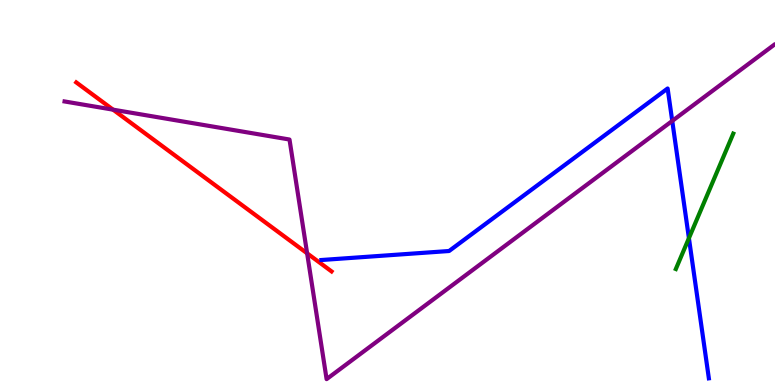[{'lines': ['blue', 'red'], 'intersections': []}, {'lines': ['green', 'red'], 'intersections': []}, {'lines': ['purple', 'red'], 'intersections': [{'x': 1.46, 'y': 7.15}, {'x': 3.96, 'y': 3.42}]}, {'lines': ['blue', 'green'], 'intersections': [{'x': 8.89, 'y': 3.81}]}, {'lines': ['blue', 'purple'], 'intersections': [{'x': 8.67, 'y': 6.86}]}, {'lines': ['green', 'purple'], 'intersections': []}]